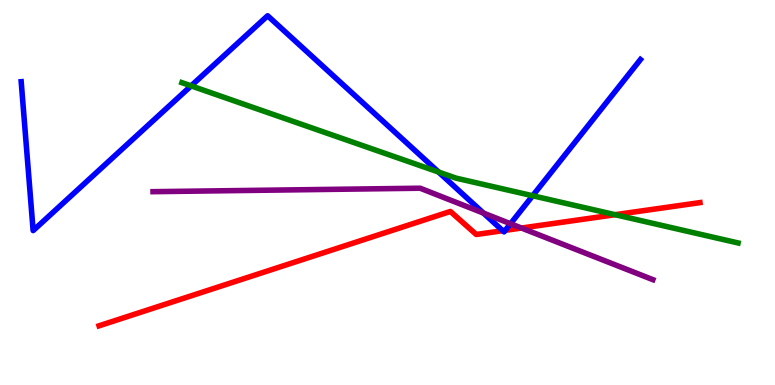[{'lines': ['blue', 'red'], 'intersections': [{'x': 6.49, 'y': 4.01}, {'x': 6.52, 'y': 4.02}]}, {'lines': ['green', 'red'], 'intersections': [{'x': 7.94, 'y': 4.42}]}, {'lines': ['purple', 'red'], 'intersections': [{'x': 6.73, 'y': 4.08}]}, {'lines': ['blue', 'green'], 'intersections': [{'x': 2.47, 'y': 7.77}, {'x': 5.66, 'y': 5.53}, {'x': 6.87, 'y': 4.92}]}, {'lines': ['blue', 'purple'], 'intersections': [{'x': 6.24, 'y': 4.47}, {'x': 6.59, 'y': 4.19}]}, {'lines': ['green', 'purple'], 'intersections': []}]